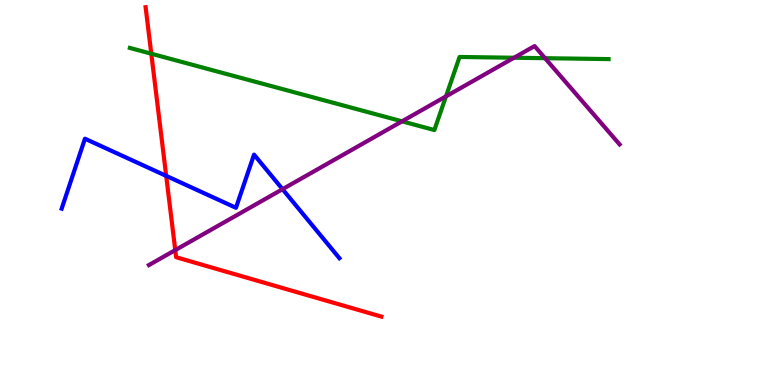[{'lines': ['blue', 'red'], 'intersections': [{'x': 2.14, 'y': 5.43}]}, {'lines': ['green', 'red'], 'intersections': [{'x': 1.95, 'y': 8.61}]}, {'lines': ['purple', 'red'], 'intersections': [{'x': 2.26, 'y': 3.5}]}, {'lines': ['blue', 'green'], 'intersections': []}, {'lines': ['blue', 'purple'], 'intersections': [{'x': 3.65, 'y': 5.09}]}, {'lines': ['green', 'purple'], 'intersections': [{'x': 5.19, 'y': 6.85}, {'x': 5.75, 'y': 7.5}, {'x': 6.63, 'y': 8.5}, {'x': 7.03, 'y': 8.49}]}]